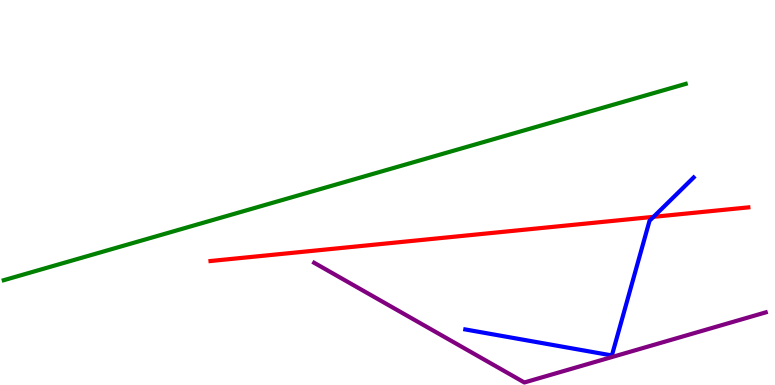[{'lines': ['blue', 'red'], 'intersections': [{'x': 8.43, 'y': 4.37}]}, {'lines': ['green', 'red'], 'intersections': []}, {'lines': ['purple', 'red'], 'intersections': []}, {'lines': ['blue', 'green'], 'intersections': []}, {'lines': ['blue', 'purple'], 'intersections': []}, {'lines': ['green', 'purple'], 'intersections': []}]